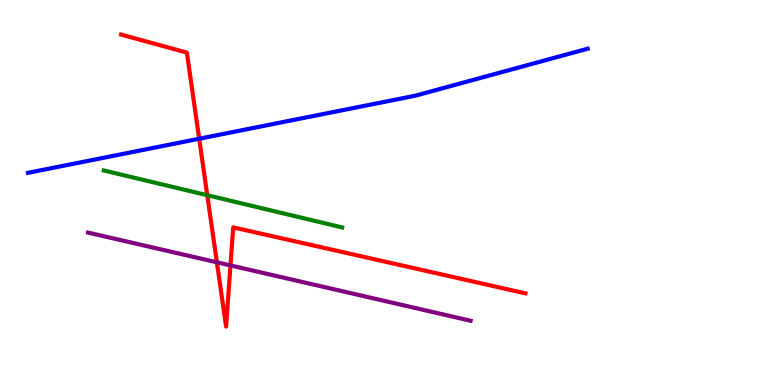[{'lines': ['blue', 'red'], 'intersections': [{'x': 2.57, 'y': 6.4}]}, {'lines': ['green', 'red'], 'intersections': [{'x': 2.67, 'y': 4.93}]}, {'lines': ['purple', 'red'], 'intersections': [{'x': 2.8, 'y': 3.19}, {'x': 2.97, 'y': 3.11}]}, {'lines': ['blue', 'green'], 'intersections': []}, {'lines': ['blue', 'purple'], 'intersections': []}, {'lines': ['green', 'purple'], 'intersections': []}]